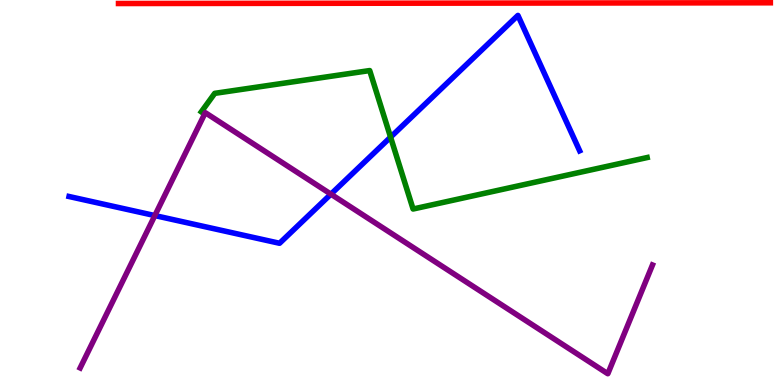[{'lines': ['blue', 'red'], 'intersections': []}, {'lines': ['green', 'red'], 'intersections': []}, {'lines': ['purple', 'red'], 'intersections': []}, {'lines': ['blue', 'green'], 'intersections': [{'x': 5.04, 'y': 6.44}]}, {'lines': ['blue', 'purple'], 'intersections': [{'x': 2.0, 'y': 4.4}, {'x': 4.27, 'y': 4.96}]}, {'lines': ['green', 'purple'], 'intersections': []}]